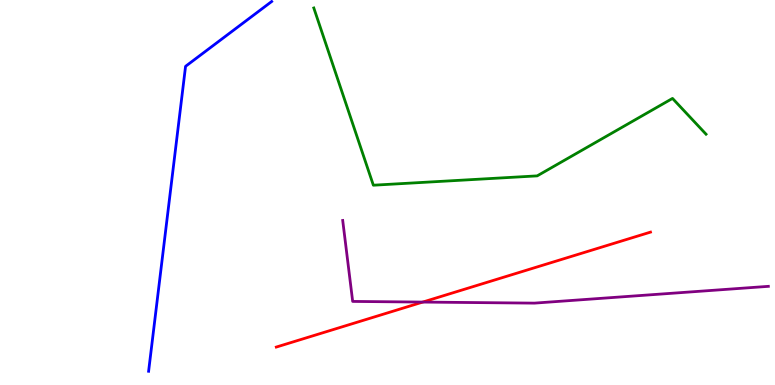[{'lines': ['blue', 'red'], 'intersections': []}, {'lines': ['green', 'red'], 'intersections': []}, {'lines': ['purple', 'red'], 'intersections': [{'x': 5.45, 'y': 2.15}]}, {'lines': ['blue', 'green'], 'intersections': []}, {'lines': ['blue', 'purple'], 'intersections': []}, {'lines': ['green', 'purple'], 'intersections': []}]